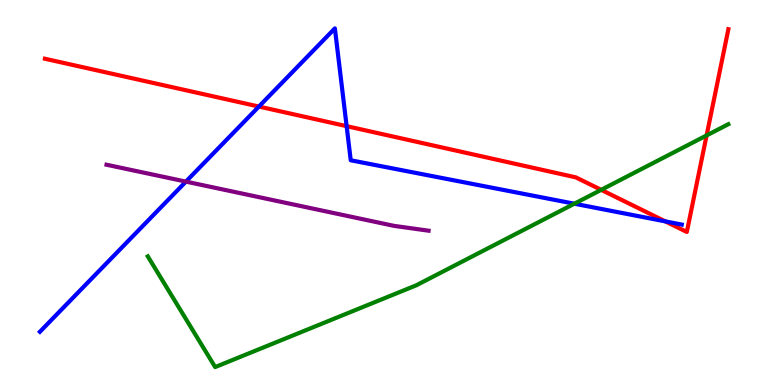[{'lines': ['blue', 'red'], 'intersections': [{'x': 3.34, 'y': 7.23}, {'x': 4.47, 'y': 6.72}, {'x': 8.58, 'y': 4.25}]}, {'lines': ['green', 'red'], 'intersections': [{'x': 7.76, 'y': 5.07}, {'x': 9.12, 'y': 6.48}]}, {'lines': ['purple', 'red'], 'intersections': []}, {'lines': ['blue', 'green'], 'intersections': [{'x': 7.41, 'y': 4.71}]}, {'lines': ['blue', 'purple'], 'intersections': [{'x': 2.4, 'y': 5.28}]}, {'lines': ['green', 'purple'], 'intersections': []}]